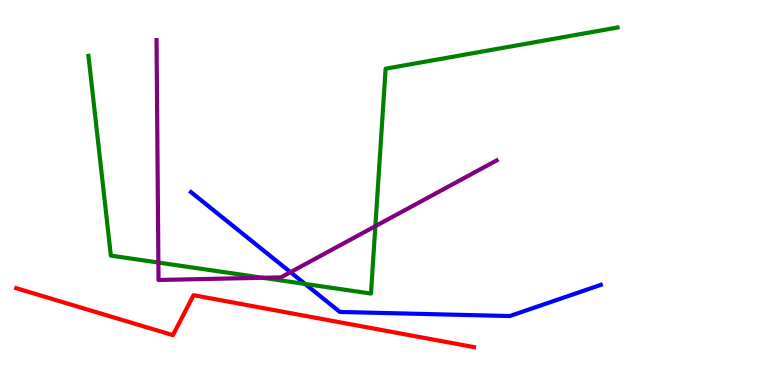[{'lines': ['blue', 'red'], 'intersections': []}, {'lines': ['green', 'red'], 'intersections': []}, {'lines': ['purple', 'red'], 'intersections': []}, {'lines': ['blue', 'green'], 'intersections': [{'x': 3.94, 'y': 2.62}]}, {'lines': ['blue', 'purple'], 'intersections': [{'x': 3.75, 'y': 2.93}]}, {'lines': ['green', 'purple'], 'intersections': [{'x': 2.04, 'y': 3.18}, {'x': 3.39, 'y': 2.79}, {'x': 4.84, 'y': 4.13}]}]